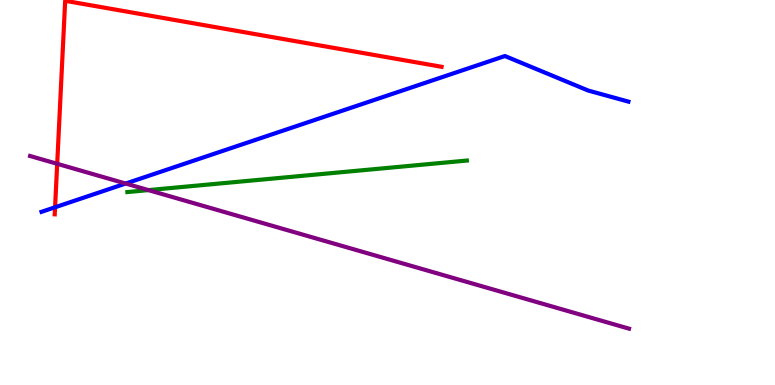[{'lines': ['blue', 'red'], 'intersections': [{'x': 0.711, 'y': 4.62}]}, {'lines': ['green', 'red'], 'intersections': []}, {'lines': ['purple', 'red'], 'intersections': [{'x': 0.738, 'y': 5.75}]}, {'lines': ['blue', 'green'], 'intersections': []}, {'lines': ['blue', 'purple'], 'intersections': [{'x': 1.62, 'y': 5.23}]}, {'lines': ['green', 'purple'], 'intersections': [{'x': 1.92, 'y': 5.06}]}]